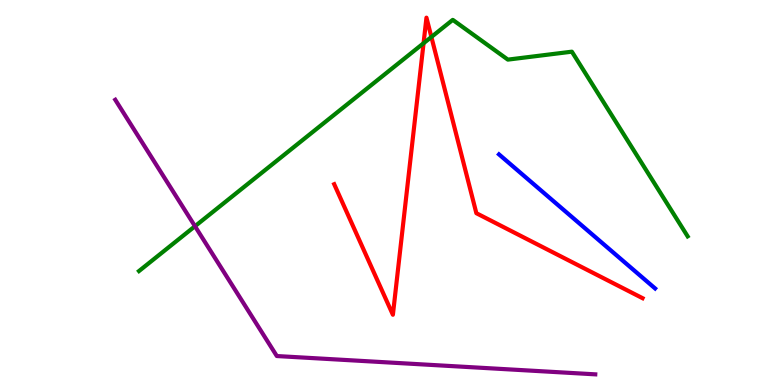[{'lines': ['blue', 'red'], 'intersections': []}, {'lines': ['green', 'red'], 'intersections': [{'x': 5.47, 'y': 8.88}, {'x': 5.57, 'y': 9.04}]}, {'lines': ['purple', 'red'], 'intersections': []}, {'lines': ['blue', 'green'], 'intersections': []}, {'lines': ['blue', 'purple'], 'intersections': []}, {'lines': ['green', 'purple'], 'intersections': [{'x': 2.52, 'y': 4.12}]}]